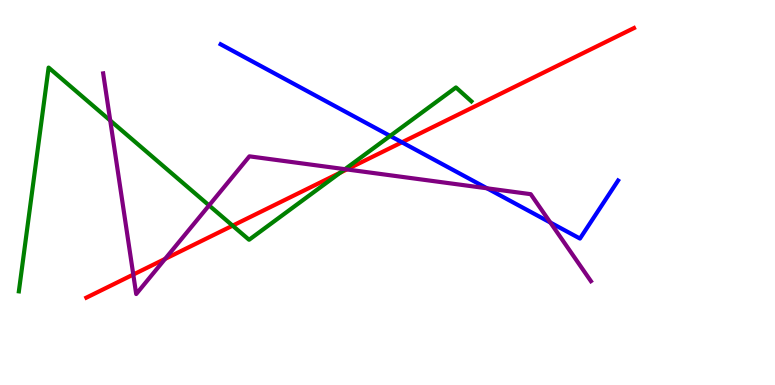[{'lines': ['blue', 'red'], 'intersections': [{'x': 5.19, 'y': 6.3}]}, {'lines': ['green', 'red'], 'intersections': [{'x': 3.0, 'y': 4.14}, {'x': 4.39, 'y': 5.51}]}, {'lines': ['purple', 'red'], 'intersections': [{'x': 1.72, 'y': 2.87}, {'x': 2.13, 'y': 3.28}, {'x': 4.47, 'y': 5.6}]}, {'lines': ['blue', 'green'], 'intersections': [{'x': 5.03, 'y': 6.47}]}, {'lines': ['blue', 'purple'], 'intersections': [{'x': 6.28, 'y': 5.11}, {'x': 7.1, 'y': 4.22}]}, {'lines': ['green', 'purple'], 'intersections': [{'x': 1.42, 'y': 6.87}, {'x': 2.7, 'y': 4.66}, {'x': 4.45, 'y': 5.61}]}]